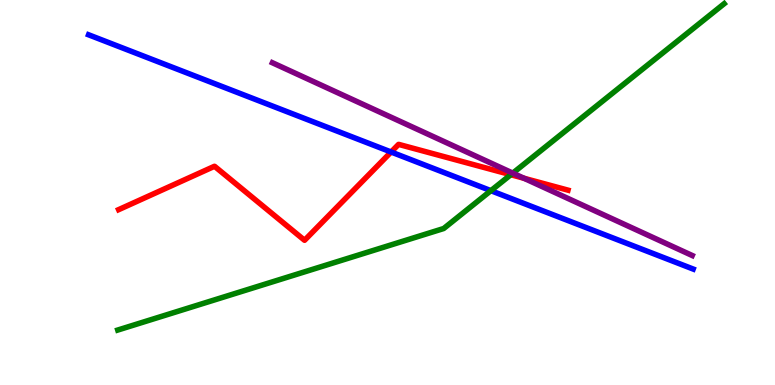[{'lines': ['blue', 'red'], 'intersections': [{'x': 5.05, 'y': 6.05}]}, {'lines': ['green', 'red'], 'intersections': [{'x': 6.59, 'y': 5.46}]}, {'lines': ['purple', 'red'], 'intersections': [{'x': 6.76, 'y': 5.37}]}, {'lines': ['blue', 'green'], 'intersections': [{'x': 6.33, 'y': 5.05}]}, {'lines': ['blue', 'purple'], 'intersections': []}, {'lines': ['green', 'purple'], 'intersections': [{'x': 6.62, 'y': 5.5}]}]